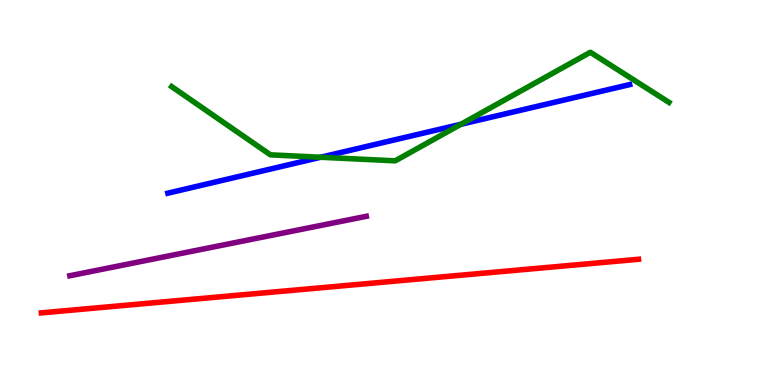[{'lines': ['blue', 'red'], 'intersections': []}, {'lines': ['green', 'red'], 'intersections': []}, {'lines': ['purple', 'red'], 'intersections': []}, {'lines': ['blue', 'green'], 'intersections': [{'x': 4.14, 'y': 5.92}, {'x': 5.95, 'y': 6.77}]}, {'lines': ['blue', 'purple'], 'intersections': []}, {'lines': ['green', 'purple'], 'intersections': []}]